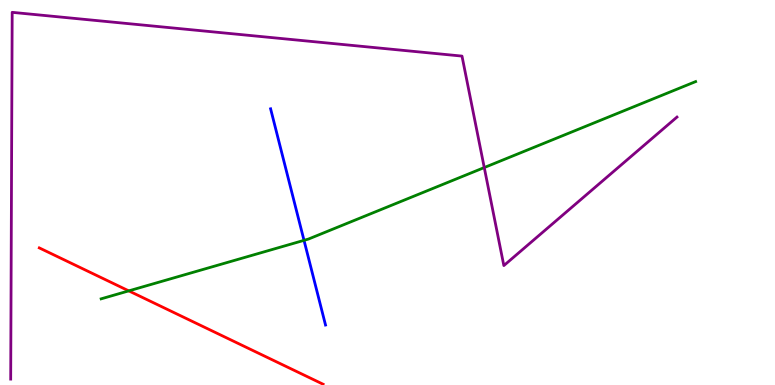[{'lines': ['blue', 'red'], 'intersections': []}, {'lines': ['green', 'red'], 'intersections': [{'x': 1.66, 'y': 2.44}]}, {'lines': ['purple', 'red'], 'intersections': []}, {'lines': ['blue', 'green'], 'intersections': [{'x': 3.92, 'y': 3.76}]}, {'lines': ['blue', 'purple'], 'intersections': []}, {'lines': ['green', 'purple'], 'intersections': [{'x': 6.25, 'y': 5.65}]}]